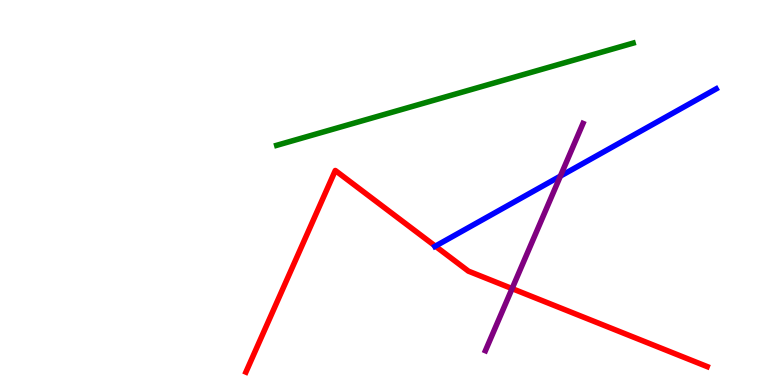[{'lines': ['blue', 'red'], 'intersections': [{'x': 5.62, 'y': 3.61}]}, {'lines': ['green', 'red'], 'intersections': []}, {'lines': ['purple', 'red'], 'intersections': [{'x': 6.61, 'y': 2.5}]}, {'lines': ['blue', 'green'], 'intersections': []}, {'lines': ['blue', 'purple'], 'intersections': [{'x': 7.23, 'y': 5.43}]}, {'lines': ['green', 'purple'], 'intersections': []}]